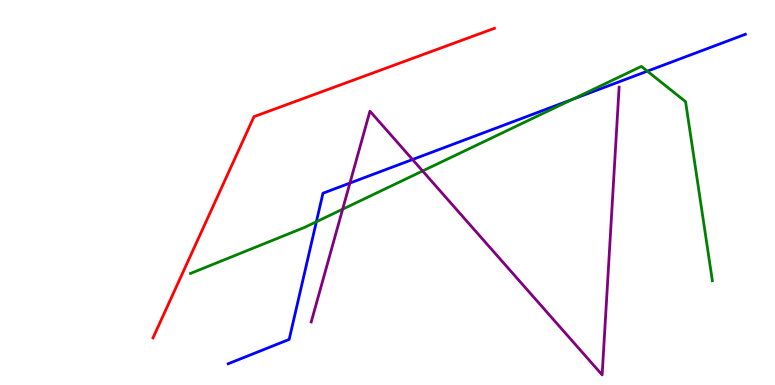[{'lines': ['blue', 'red'], 'intersections': []}, {'lines': ['green', 'red'], 'intersections': []}, {'lines': ['purple', 'red'], 'intersections': []}, {'lines': ['blue', 'green'], 'intersections': [{'x': 4.08, 'y': 4.24}, {'x': 7.39, 'y': 7.42}, {'x': 8.35, 'y': 8.15}]}, {'lines': ['blue', 'purple'], 'intersections': [{'x': 4.51, 'y': 5.24}, {'x': 5.32, 'y': 5.86}]}, {'lines': ['green', 'purple'], 'intersections': [{'x': 4.42, 'y': 4.57}, {'x': 5.45, 'y': 5.56}]}]